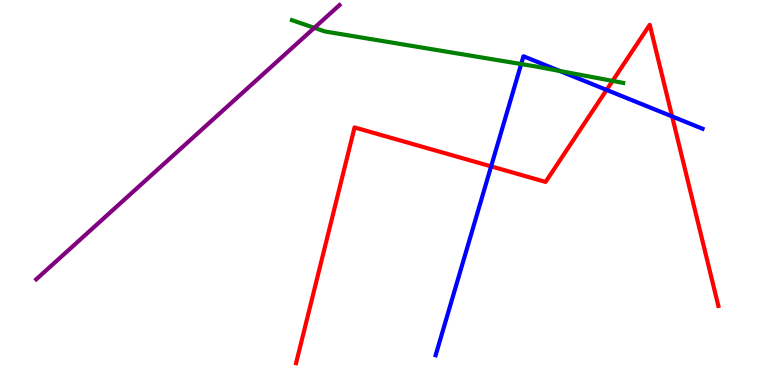[{'lines': ['blue', 'red'], 'intersections': [{'x': 6.34, 'y': 5.68}, {'x': 7.83, 'y': 7.66}, {'x': 8.67, 'y': 6.98}]}, {'lines': ['green', 'red'], 'intersections': [{'x': 7.9, 'y': 7.9}]}, {'lines': ['purple', 'red'], 'intersections': []}, {'lines': ['blue', 'green'], 'intersections': [{'x': 6.72, 'y': 8.34}, {'x': 7.22, 'y': 8.16}]}, {'lines': ['blue', 'purple'], 'intersections': []}, {'lines': ['green', 'purple'], 'intersections': [{'x': 4.06, 'y': 9.28}]}]